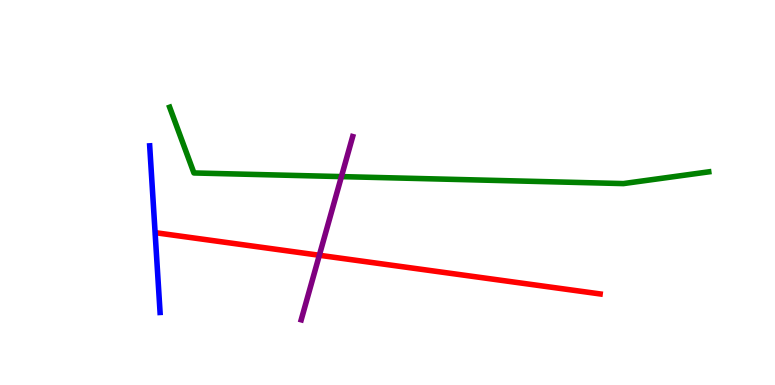[{'lines': ['blue', 'red'], 'intersections': []}, {'lines': ['green', 'red'], 'intersections': []}, {'lines': ['purple', 'red'], 'intersections': [{'x': 4.12, 'y': 3.37}]}, {'lines': ['blue', 'green'], 'intersections': []}, {'lines': ['blue', 'purple'], 'intersections': []}, {'lines': ['green', 'purple'], 'intersections': [{'x': 4.41, 'y': 5.41}]}]